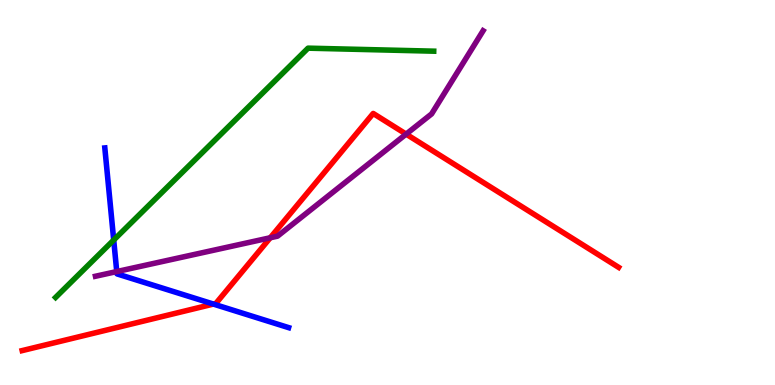[{'lines': ['blue', 'red'], 'intersections': [{'x': 2.75, 'y': 2.1}]}, {'lines': ['green', 'red'], 'intersections': []}, {'lines': ['purple', 'red'], 'intersections': [{'x': 3.49, 'y': 3.82}, {'x': 5.24, 'y': 6.52}]}, {'lines': ['blue', 'green'], 'intersections': [{'x': 1.47, 'y': 3.77}]}, {'lines': ['blue', 'purple'], 'intersections': [{'x': 1.51, 'y': 2.95}]}, {'lines': ['green', 'purple'], 'intersections': []}]